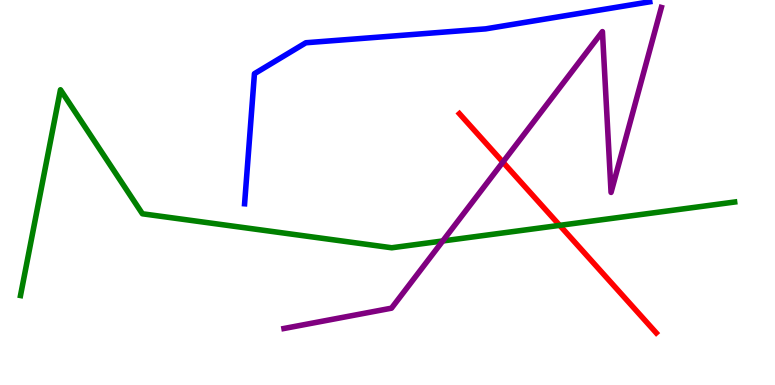[{'lines': ['blue', 'red'], 'intersections': []}, {'lines': ['green', 'red'], 'intersections': [{'x': 7.22, 'y': 4.15}]}, {'lines': ['purple', 'red'], 'intersections': [{'x': 6.49, 'y': 5.79}]}, {'lines': ['blue', 'green'], 'intersections': []}, {'lines': ['blue', 'purple'], 'intersections': []}, {'lines': ['green', 'purple'], 'intersections': [{'x': 5.71, 'y': 3.74}]}]